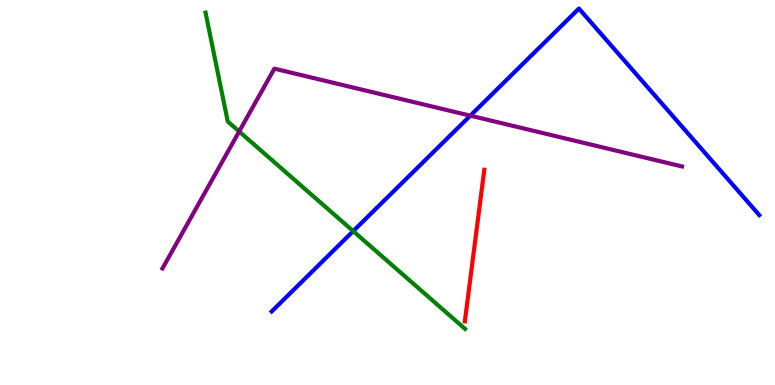[{'lines': ['blue', 'red'], 'intersections': []}, {'lines': ['green', 'red'], 'intersections': []}, {'lines': ['purple', 'red'], 'intersections': []}, {'lines': ['blue', 'green'], 'intersections': [{'x': 4.56, 'y': 4.0}]}, {'lines': ['blue', 'purple'], 'intersections': [{'x': 6.07, 'y': 7.0}]}, {'lines': ['green', 'purple'], 'intersections': [{'x': 3.09, 'y': 6.58}]}]